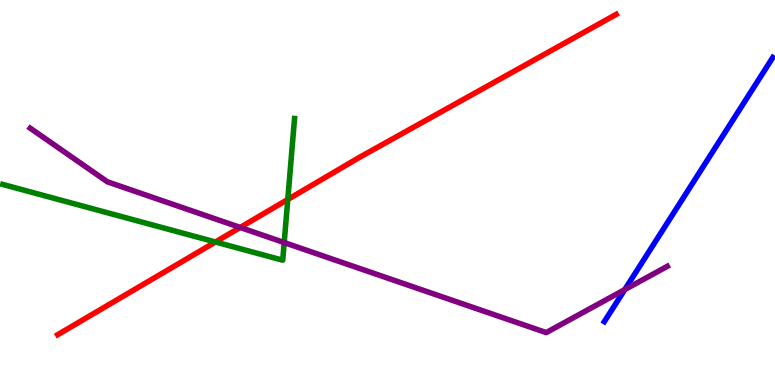[{'lines': ['blue', 'red'], 'intersections': []}, {'lines': ['green', 'red'], 'intersections': [{'x': 2.78, 'y': 3.71}, {'x': 3.71, 'y': 4.82}]}, {'lines': ['purple', 'red'], 'intersections': [{'x': 3.1, 'y': 4.09}]}, {'lines': ['blue', 'green'], 'intersections': []}, {'lines': ['blue', 'purple'], 'intersections': [{'x': 8.06, 'y': 2.48}]}, {'lines': ['green', 'purple'], 'intersections': [{'x': 3.67, 'y': 3.7}]}]